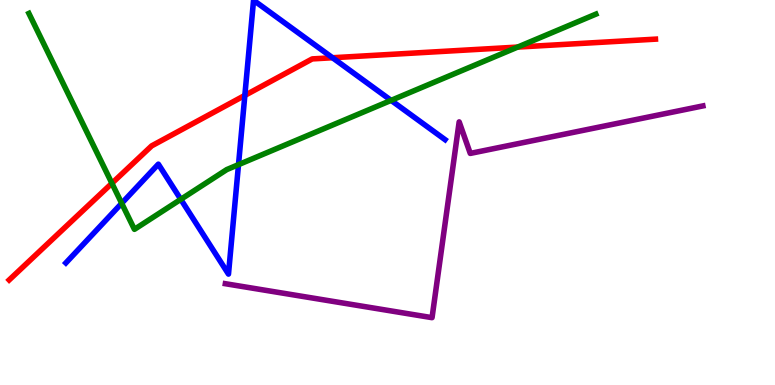[{'lines': ['blue', 'red'], 'intersections': [{'x': 3.16, 'y': 7.52}, {'x': 4.29, 'y': 8.5}]}, {'lines': ['green', 'red'], 'intersections': [{'x': 1.44, 'y': 5.24}, {'x': 6.68, 'y': 8.78}]}, {'lines': ['purple', 'red'], 'intersections': []}, {'lines': ['blue', 'green'], 'intersections': [{'x': 1.57, 'y': 4.72}, {'x': 2.33, 'y': 4.82}, {'x': 3.08, 'y': 5.72}, {'x': 5.05, 'y': 7.39}]}, {'lines': ['blue', 'purple'], 'intersections': []}, {'lines': ['green', 'purple'], 'intersections': []}]